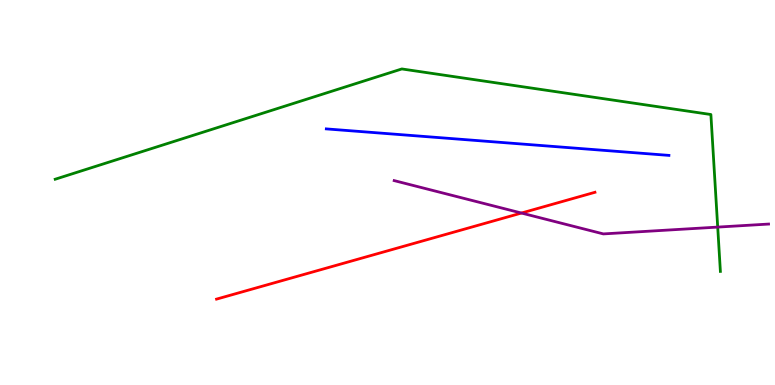[{'lines': ['blue', 'red'], 'intersections': []}, {'lines': ['green', 'red'], 'intersections': []}, {'lines': ['purple', 'red'], 'intersections': [{'x': 6.73, 'y': 4.47}]}, {'lines': ['blue', 'green'], 'intersections': []}, {'lines': ['blue', 'purple'], 'intersections': []}, {'lines': ['green', 'purple'], 'intersections': [{'x': 9.26, 'y': 4.1}]}]